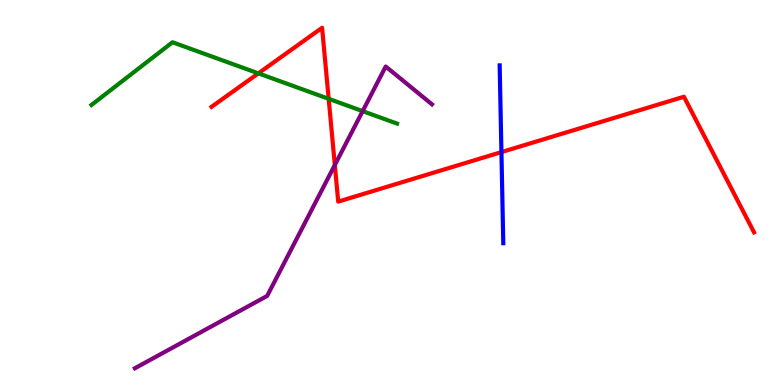[{'lines': ['blue', 'red'], 'intersections': [{'x': 6.47, 'y': 6.05}]}, {'lines': ['green', 'red'], 'intersections': [{'x': 3.33, 'y': 8.09}, {'x': 4.24, 'y': 7.43}]}, {'lines': ['purple', 'red'], 'intersections': [{'x': 4.32, 'y': 5.71}]}, {'lines': ['blue', 'green'], 'intersections': []}, {'lines': ['blue', 'purple'], 'intersections': []}, {'lines': ['green', 'purple'], 'intersections': [{'x': 4.68, 'y': 7.11}]}]